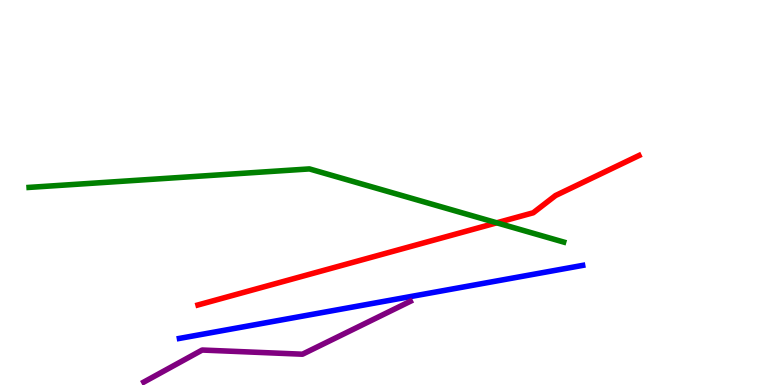[{'lines': ['blue', 'red'], 'intersections': []}, {'lines': ['green', 'red'], 'intersections': [{'x': 6.41, 'y': 4.21}]}, {'lines': ['purple', 'red'], 'intersections': []}, {'lines': ['blue', 'green'], 'intersections': []}, {'lines': ['blue', 'purple'], 'intersections': []}, {'lines': ['green', 'purple'], 'intersections': []}]